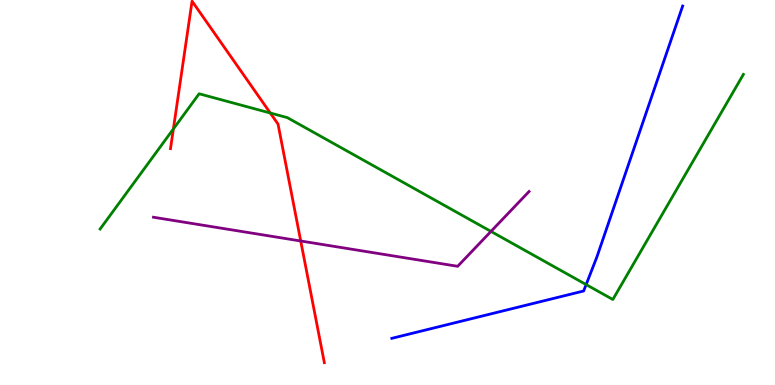[{'lines': ['blue', 'red'], 'intersections': []}, {'lines': ['green', 'red'], 'intersections': [{'x': 2.24, 'y': 6.65}, {'x': 3.49, 'y': 7.06}]}, {'lines': ['purple', 'red'], 'intersections': [{'x': 3.88, 'y': 3.74}]}, {'lines': ['blue', 'green'], 'intersections': [{'x': 7.56, 'y': 2.61}]}, {'lines': ['blue', 'purple'], 'intersections': []}, {'lines': ['green', 'purple'], 'intersections': [{'x': 6.34, 'y': 3.99}]}]